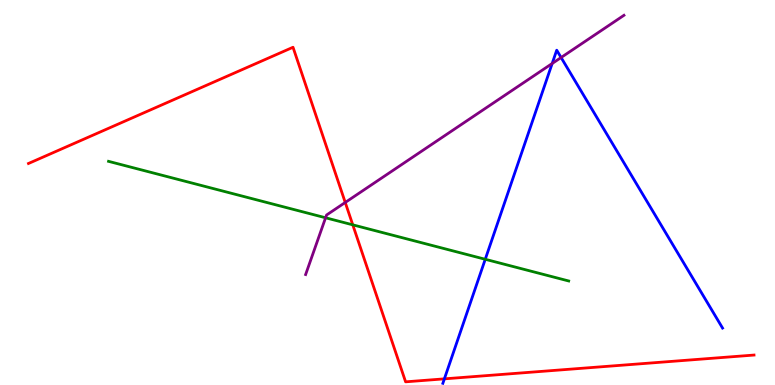[{'lines': ['blue', 'red'], 'intersections': [{'x': 5.73, 'y': 0.16}]}, {'lines': ['green', 'red'], 'intersections': [{'x': 4.55, 'y': 4.16}]}, {'lines': ['purple', 'red'], 'intersections': [{'x': 4.45, 'y': 4.74}]}, {'lines': ['blue', 'green'], 'intersections': [{'x': 6.26, 'y': 3.27}]}, {'lines': ['blue', 'purple'], 'intersections': [{'x': 7.12, 'y': 8.35}, {'x': 7.24, 'y': 8.51}]}, {'lines': ['green', 'purple'], 'intersections': [{'x': 4.2, 'y': 4.34}]}]